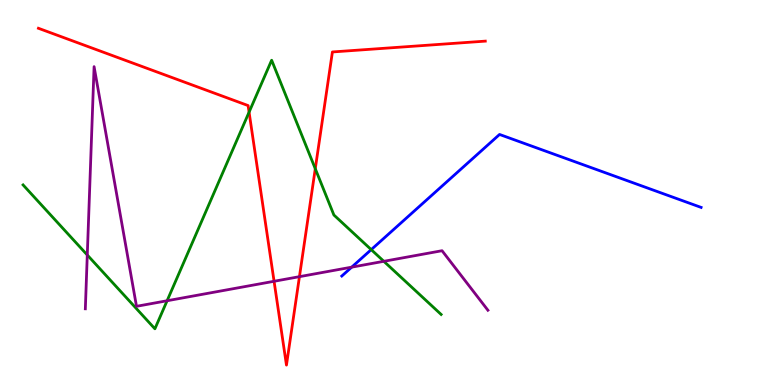[{'lines': ['blue', 'red'], 'intersections': []}, {'lines': ['green', 'red'], 'intersections': [{'x': 3.21, 'y': 7.09}, {'x': 4.07, 'y': 5.62}]}, {'lines': ['purple', 'red'], 'intersections': [{'x': 3.54, 'y': 2.69}, {'x': 3.86, 'y': 2.81}]}, {'lines': ['blue', 'green'], 'intersections': [{'x': 4.79, 'y': 3.52}]}, {'lines': ['blue', 'purple'], 'intersections': [{'x': 4.54, 'y': 3.06}]}, {'lines': ['green', 'purple'], 'intersections': [{'x': 1.13, 'y': 3.38}, {'x': 2.16, 'y': 2.19}, {'x': 4.95, 'y': 3.21}]}]